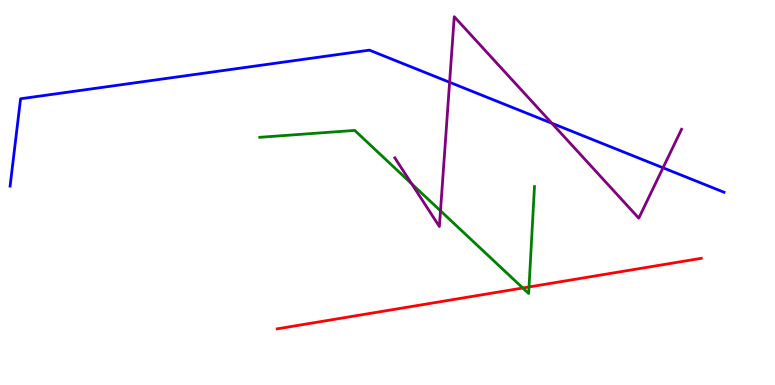[{'lines': ['blue', 'red'], 'intersections': []}, {'lines': ['green', 'red'], 'intersections': [{'x': 6.75, 'y': 2.52}, {'x': 6.83, 'y': 2.55}]}, {'lines': ['purple', 'red'], 'intersections': []}, {'lines': ['blue', 'green'], 'intersections': []}, {'lines': ['blue', 'purple'], 'intersections': [{'x': 5.8, 'y': 7.86}, {'x': 7.12, 'y': 6.8}, {'x': 8.56, 'y': 5.64}]}, {'lines': ['green', 'purple'], 'intersections': [{'x': 5.31, 'y': 5.23}, {'x': 5.68, 'y': 4.52}]}]